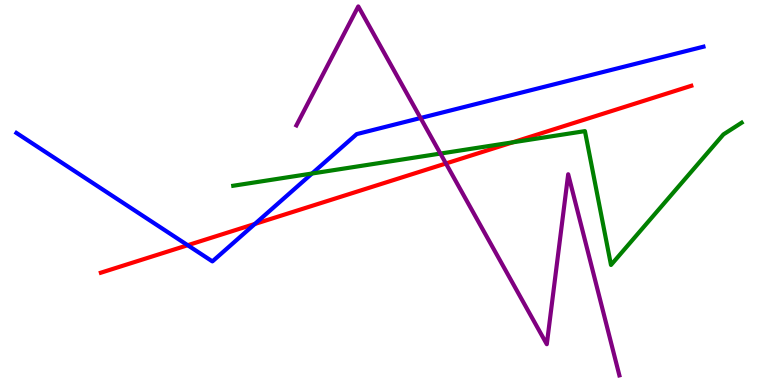[{'lines': ['blue', 'red'], 'intersections': [{'x': 2.42, 'y': 3.63}, {'x': 3.29, 'y': 4.18}]}, {'lines': ['green', 'red'], 'intersections': [{'x': 6.62, 'y': 6.3}]}, {'lines': ['purple', 'red'], 'intersections': [{'x': 5.75, 'y': 5.75}]}, {'lines': ['blue', 'green'], 'intersections': [{'x': 4.03, 'y': 5.49}]}, {'lines': ['blue', 'purple'], 'intersections': [{'x': 5.43, 'y': 6.93}]}, {'lines': ['green', 'purple'], 'intersections': [{'x': 5.68, 'y': 6.01}]}]